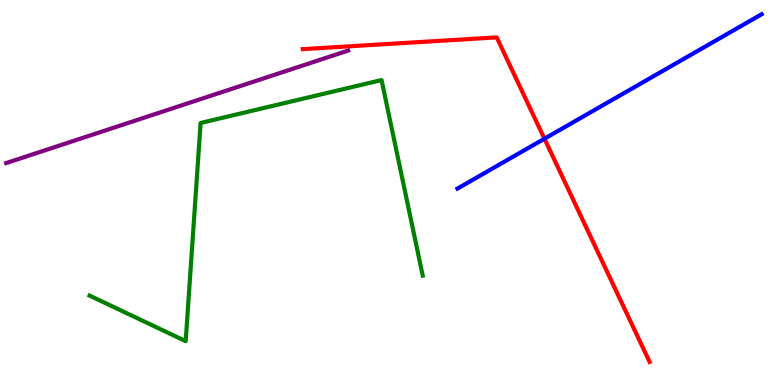[{'lines': ['blue', 'red'], 'intersections': [{'x': 7.03, 'y': 6.4}]}, {'lines': ['green', 'red'], 'intersections': []}, {'lines': ['purple', 'red'], 'intersections': []}, {'lines': ['blue', 'green'], 'intersections': []}, {'lines': ['blue', 'purple'], 'intersections': []}, {'lines': ['green', 'purple'], 'intersections': []}]